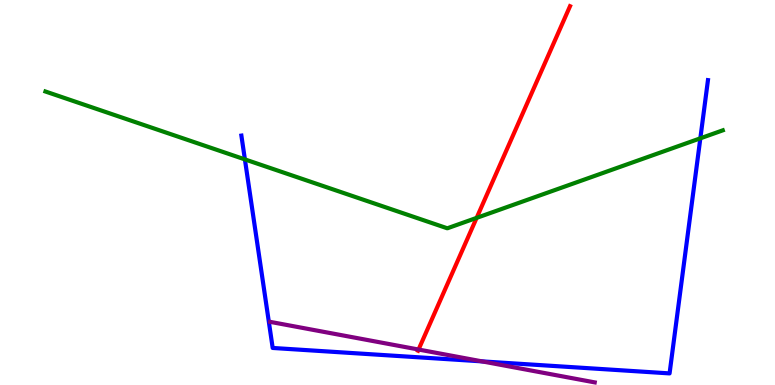[{'lines': ['blue', 'red'], 'intersections': []}, {'lines': ['green', 'red'], 'intersections': [{'x': 6.15, 'y': 4.34}]}, {'lines': ['purple', 'red'], 'intersections': [{'x': 5.4, 'y': 0.921}]}, {'lines': ['blue', 'green'], 'intersections': [{'x': 3.16, 'y': 5.86}, {'x': 9.04, 'y': 6.41}]}, {'lines': ['blue', 'purple'], 'intersections': [{'x': 6.22, 'y': 0.613}]}, {'lines': ['green', 'purple'], 'intersections': []}]